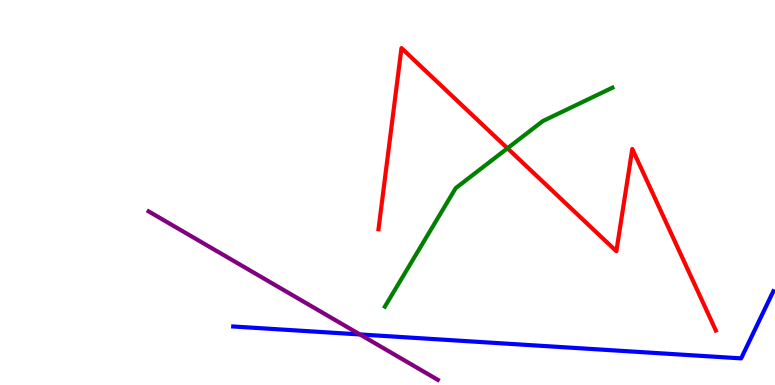[{'lines': ['blue', 'red'], 'intersections': []}, {'lines': ['green', 'red'], 'intersections': [{'x': 6.55, 'y': 6.15}]}, {'lines': ['purple', 'red'], 'intersections': []}, {'lines': ['blue', 'green'], 'intersections': []}, {'lines': ['blue', 'purple'], 'intersections': [{'x': 4.64, 'y': 1.31}]}, {'lines': ['green', 'purple'], 'intersections': []}]